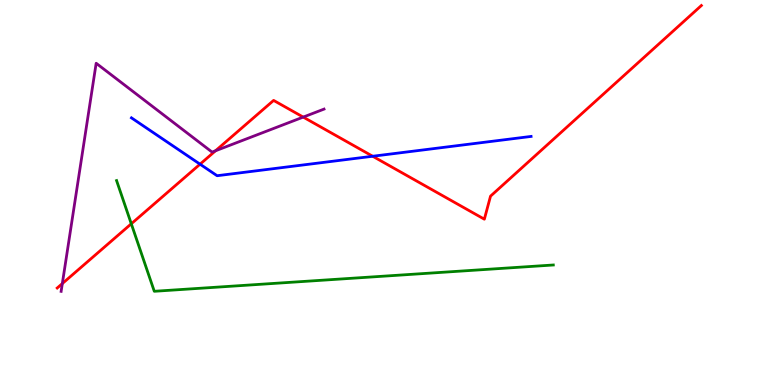[{'lines': ['blue', 'red'], 'intersections': [{'x': 2.58, 'y': 5.74}, {'x': 4.81, 'y': 5.94}]}, {'lines': ['green', 'red'], 'intersections': [{'x': 1.69, 'y': 4.19}]}, {'lines': ['purple', 'red'], 'intersections': [{'x': 0.804, 'y': 2.63}, {'x': 2.78, 'y': 6.08}, {'x': 3.91, 'y': 6.96}]}, {'lines': ['blue', 'green'], 'intersections': []}, {'lines': ['blue', 'purple'], 'intersections': []}, {'lines': ['green', 'purple'], 'intersections': []}]